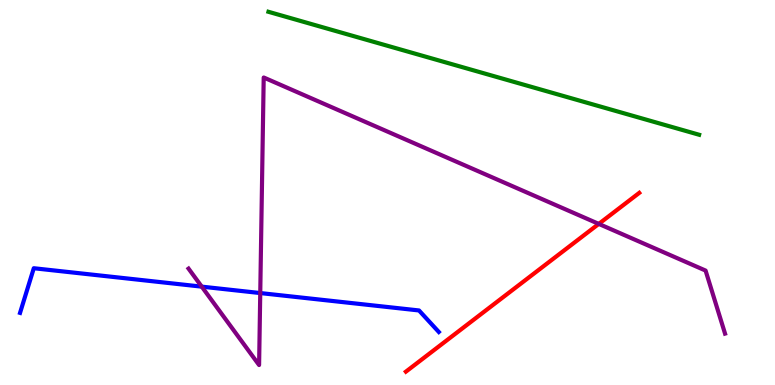[{'lines': ['blue', 'red'], 'intersections': []}, {'lines': ['green', 'red'], 'intersections': []}, {'lines': ['purple', 'red'], 'intersections': [{'x': 7.73, 'y': 4.18}]}, {'lines': ['blue', 'green'], 'intersections': []}, {'lines': ['blue', 'purple'], 'intersections': [{'x': 2.6, 'y': 2.55}, {'x': 3.36, 'y': 2.39}]}, {'lines': ['green', 'purple'], 'intersections': []}]